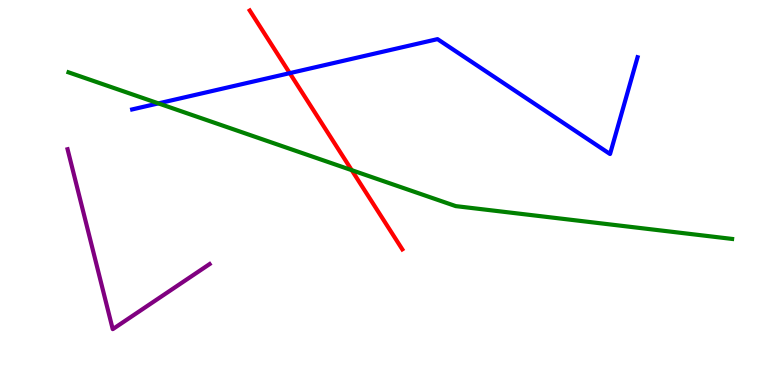[{'lines': ['blue', 'red'], 'intersections': [{'x': 3.74, 'y': 8.1}]}, {'lines': ['green', 'red'], 'intersections': [{'x': 4.54, 'y': 5.58}]}, {'lines': ['purple', 'red'], 'intersections': []}, {'lines': ['blue', 'green'], 'intersections': [{'x': 2.04, 'y': 7.31}]}, {'lines': ['blue', 'purple'], 'intersections': []}, {'lines': ['green', 'purple'], 'intersections': []}]